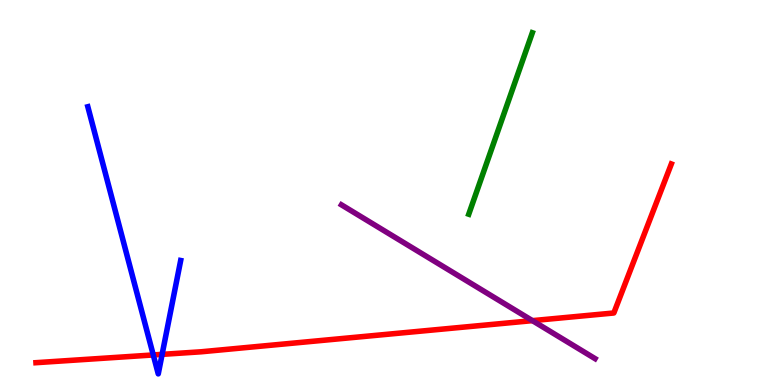[{'lines': ['blue', 'red'], 'intersections': [{'x': 1.98, 'y': 0.781}, {'x': 2.09, 'y': 0.796}]}, {'lines': ['green', 'red'], 'intersections': []}, {'lines': ['purple', 'red'], 'intersections': [{'x': 6.87, 'y': 1.67}]}, {'lines': ['blue', 'green'], 'intersections': []}, {'lines': ['blue', 'purple'], 'intersections': []}, {'lines': ['green', 'purple'], 'intersections': []}]